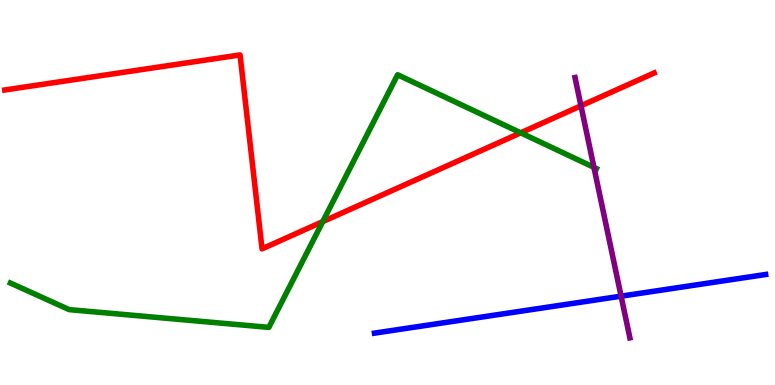[{'lines': ['blue', 'red'], 'intersections': []}, {'lines': ['green', 'red'], 'intersections': [{'x': 4.16, 'y': 4.24}, {'x': 6.72, 'y': 6.55}]}, {'lines': ['purple', 'red'], 'intersections': [{'x': 7.5, 'y': 7.25}]}, {'lines': ['blue', 'green'], 'intersections': []}, {'lines': ['blue', 'purple'], 'intersections': [{'x': 8.01, 'y': 2.31}]}, {'lines': ['green', 'purple'], 'intersections': [{'x': 7.66, 'y': 5.65}]}]